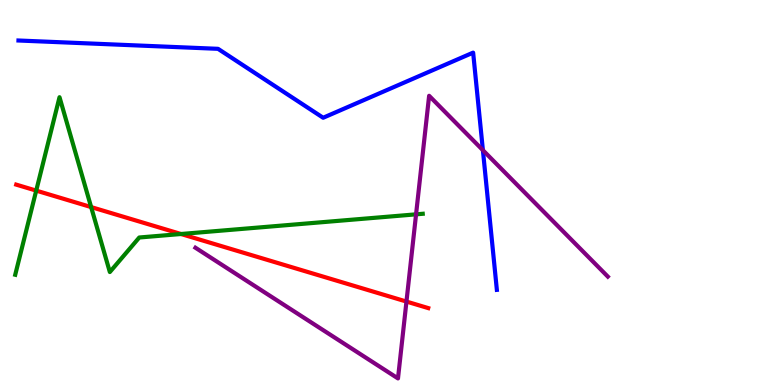[{'lines': ['blue', 'red'], 'intersections': []}, {'lines': ['green', 'red'], 'intersections': [{'x': 0.467, 'y': 5.05}, {'x': 1.18, 'y': 4.62}, {'x': 2.34, 'y': 3.92}]}, {'lines': ['purple', 'red'], 'intersections': [{'x': 5.24, 'y': 2.17}]}, {'lines': ['blue', 'green'], 'intersections': []}, {'lines': ['blue', 'purple'], 'intersections': [{'x': 6.23, 'y': 6.1}]}, {'lines': ['green', 'purple'], 'intersections': [{'x': 5.37, 'y': 4.43}]}]